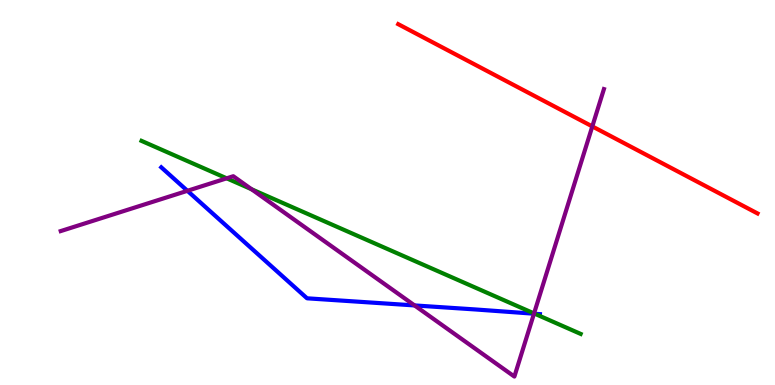[{'lines': ['blue', 'red'], 'intersections': []}, {'lines': ['green', 'red'], 'intersections': []}, {'lines': ['purple', 'red'], 'intersections': [{'x': 7.64, 'y': 6.72}]}, {'lines': ['blue', 'green'], 'intersections': [{'x': 6.9, 'y': 1.85}]}, {'lines': ['blue', 'purple'], 'intersections': [{'x': 2.42, 'y': 5.04}, {'x': 5.35, 'y': 2.07}, {'x': 6.89, 'y': 1.85}]}, {'lines': ['green', 'purple'], 'intersections': [{'x': 2.92, 'y': 5.37}, {'x': 3.25, 'y': 5.08}, {'x': 6.89, 'y': 1.86}]}]